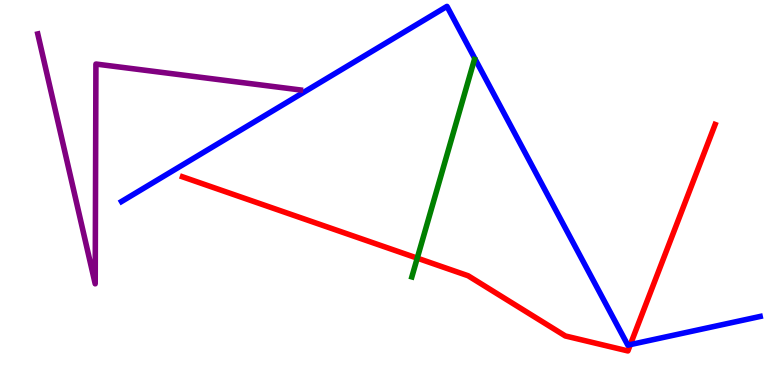[{'lines': ['blue', 'red'], 'intersections': [{'x': 8.13, 'y': 1.05}]}, {'lines': ['green', 'red'], 'intersections': [{'x': 5.38, 'y': 3.3}]}, {'lines': ['purple', 'red'], 'intersections': []}, {'lines': ['blue', 'green'], 'intersections': []}, {'lines': ['blue', 'purple'], 'intersections': []}, {'lines': ['green', 'purple'], 'intersections': []}]